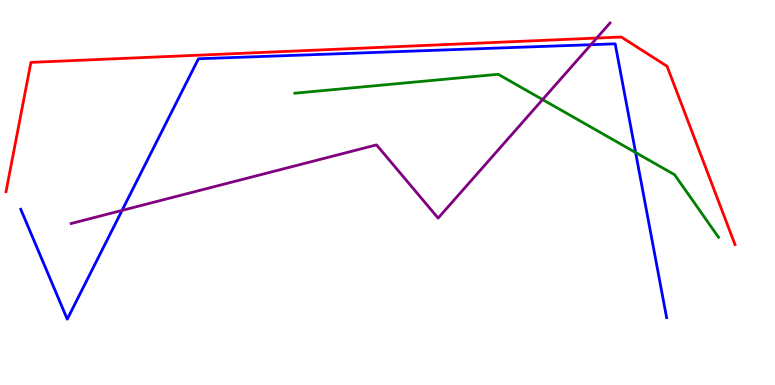[{'lines': ['blue', 'red'], 'intersections': []}, {'lines': ['green', 'red'], 'intersections': []}, {'lines': ['purple', 'red'], 'intersections': [{'x': 7.7, 'y': 9.01}]}, {'lines': ['blue', 'green'], 'intersections': [{'x': 8.2, 'y': 6.04}]}, {'lines': ['blue', 'purple'], 'intersections': [{'x': 1.58, 'y': 4.54}, {'x': 7.62, 'y': 8.84}]}, {'lines': ['green', 'purple'], 'intersections': [{'x': 7.0, 'y': 7.41}]}]